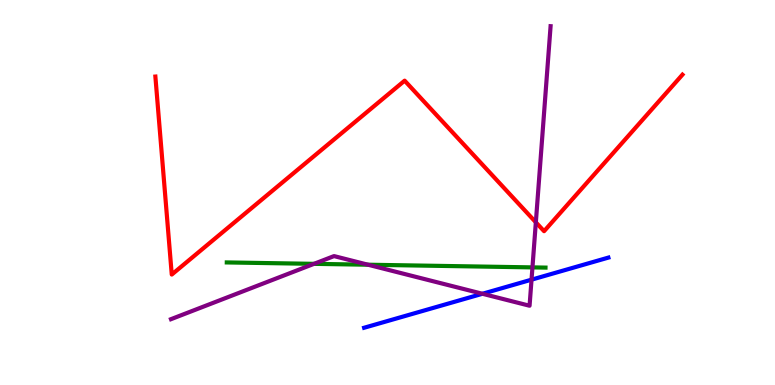[{'lines': ['blue', 'red'], 'intersections': []}, {'lines': ['green', 'red'], 'intersections': []}, {'lines': ['purple', 'red'], 'intersections': [{'x': 6.91, 'y': 4.23}]}, {'lines': ['blue', 'green'], 'intersections': []}, {'lines': ['blue', 'purple'], 'intersections': [{'x': 6.23, 'y': 2.37}, {'x': 6.86, 'y': 2.74}]}, {'lines': ['green', 'purple'], 'intersections': [{'x': 4.05, 'y': 3.15}, {'x': 4.75, 'y': 3.12}, {'x': 6.87, 'y': 3.05}]}]